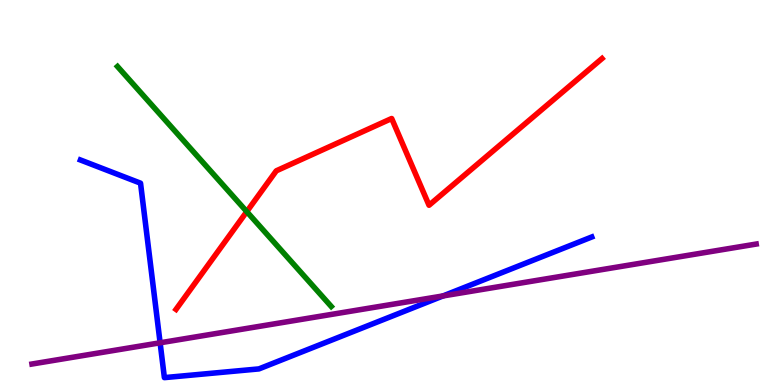[{'lines': ['blue', 'red'], 'intersections': []}, {'lines': ['green', 'red'], 'intersections': [{'x': 3.18, 'y': 4.5}]}, {'lines': ['purple', 'red'], 'intersections': []}, {'lines': ['blue', 'green'], 'intersections': []}, {'lines': ['blue', 'purple'], 'intersections': [{'x': 2.07, 'y': 1.1}, {'x': 5.72, 'y': 2.31}]}, {'lines': ['green', 'purple'], 'intersections': []}]